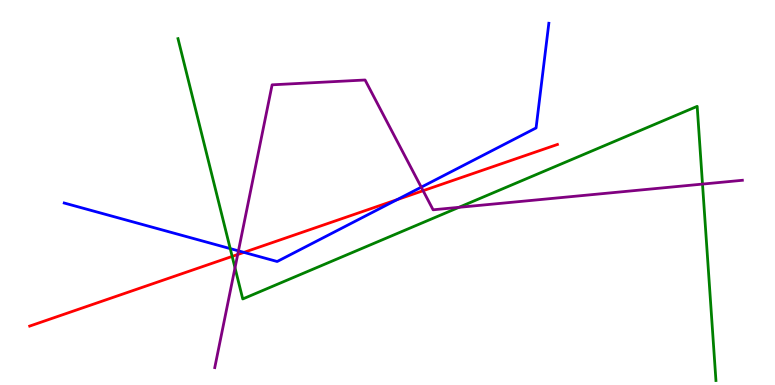[{'lines': ['blue', 'red'], 'intersections': [{'x': 3.15, 'y': 3.45}, {'x': 5.12, 'y': 4.81}]}, {'lines': ['green', 'red'], 'intersections': [{'x': 3.0, 'y': 3.34}]}, {'lines': ['purple', 'red'], 'intersections': [{'x': 3.07, 'y': 3.39}, {'x': 5.46, 'y': 5.05}]}, {'lines': ['blue', 'green'], 'intersections': [{'x': 2.97, 'y': 3.54}]}, {'lines': ['blue', 'purple'], 'intersections': [{'x': 3.08, 'y': 3.48}, {'x': 5.44, 'y': 5.14}]}, {'lines': ['green', 'purple'], 'intersections': [{'x': 3.03, 'y': 3.04}, {'x': 5.92, 'y': 4.61}, {'x': 9.06, 'y': 5.22}]}]